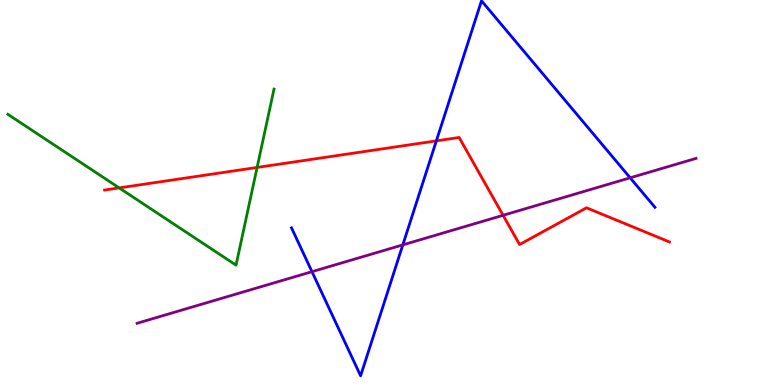[{'lines': ['blue', 'red'], 'intersections': [{'x': 5.63, 'y': 6.34}]}, {'lines': ['green', 'red'], 'intersections': [{'x': 1.54, 'y': 5.12}, {'x': 3.32, 'y': 5.65}]}, {'lines': ['purple', 'red'], 'intersections': [{'x': 6.49, 'y': 4.41}]}, {'lines': ['blue', 'green'], 'intersections': []}, {'lines': ['blue', 'purple'], 'intersections': [{'x': 4.03, 'y': 2.94}, {'x': 5.2, 'y': 3.64}, {'x': 8.13, 'y': 5.38}]}, {'lines': ['green', 'purple'], 'intersections': []}]